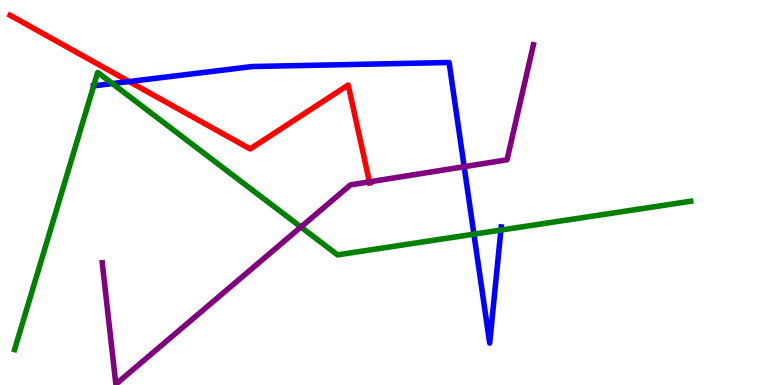[{'lines': ['blue', 'red'], 'intersections': [{'x': 1.67, 'y': 7.88}]}, {'lines': ['green', 'red'], 'intersections': []}, {'lines': ['purple', 'red'], 'intersections': [{'x': 4.77, 'y': 5.28}]}, {'lines': ['blue', 'green'], 'intersections': [{'x': 1.21, 'y': 7.77}, {'x': 1.45, 'y': 7.83}, {'x': 6.12, 'y': 3.92}, {'x': 6.46, 'y': 4.02}]}, {'lines': ['blue', 'purple'], 'intersections': [{'x': 5.99, 'y': 5.67}]}, {'lines': ['green', 'purple'], 'intersections': [{'x': 3.88, 'y': 4.1}]}]